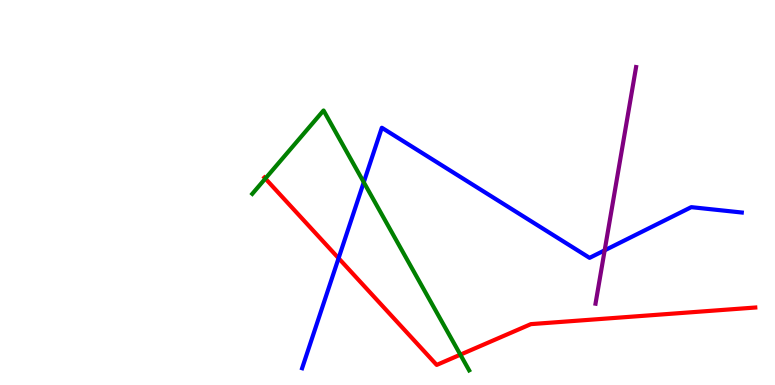[{'lines': ['blue', 'red'], 'intersections': [{'x': 4.37, 'y': 3.29}]}, {'lines': ['green', 'red'], 'intersections': [{'x': 3.42, 'y': 5.36}, {'x': 5.94, 'y': 0.788}]}, {'lines': ['purple', 'red'], 'intersections': []}, {'lines': ['blue', 'green'], 'intersections': [{'x': 4.69, 'y': 5.27}]}, {'lines': ['blue', 'purple'], 'intersections': [{'x': 7.8, 'y': 3.5}]}, {'lines': ['green', 'purple'], 'intersections': []}]